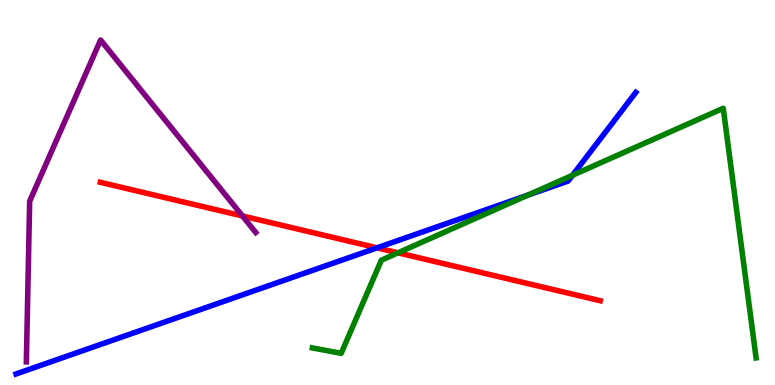[{'lines': ['blue', 'red'], 'intersections': [{'x': 4.86, 'y': 3.56}]}, {'lines': ['green', 'red'], 'intersections': [{'x': 5.14, 'y': 3.43}]}, {'lines': ['purple', 'red'], 'intersections': [{'x': 3.13, 'y': 4.39}]}, {'lines': ['blue', 'green'], 'intersections': [{'x': 6.81, 'y': 4.93}, {'x': 7.39, 'y': 5.45}]}, {'lines': ['blue', 'purple'], 'intersections': []}, {'lines': ['green', 'purple'], 'intersections': []}]